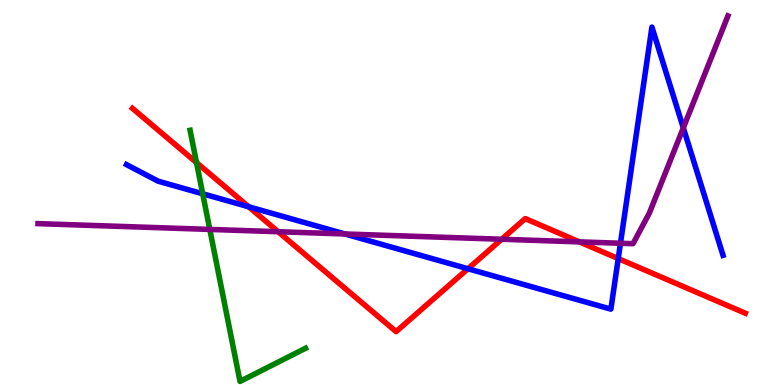[{'lines': ['blue', 'red'], 'intersections': [{'x': 3.21, 'y': 4.63}, {'x': 6.04, 'y': 3.02}, {'x': 7.98, 'y': 3.28}]}, {'lines': ['green', 'red'], 'intersections': [{'x': 2.54, 'y': 5.78}]}, {'lines': ['purple', 'red'], 'intersections': [{'x': 3.59, 'y': 3.98}, {'x': 6.47, 'y': 3.79}, {'x': 7.48, 'y': 3.72}]}, {'lines': ['blue', 'green'], 'intersections': [{'x': 2.62, 'y': 4.97}]}, {'lines': ['blue', 'purple'], 'intersections': [{'x': 4.45, 'y': 3.92}, {'x': 8.01, 'y': 3.68}, {'x': 8.82, 'y': 6.68}]}, {'lines': ['green', 'purple'], 'intersections': [{'x': 2.71, 'y': 4.04}]}]